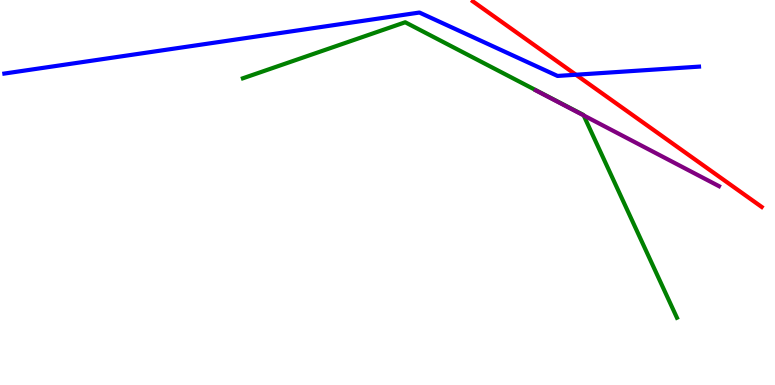[{'lines': ['blue', 'red'], 'intersections': [{'x': 7.43, 'y': 8.06}]}, {'lines': ['green', 'red'], 'intersections': []}, {'lines': ['purple', 'red'], 'intersections': []}, {'lines': ['blue', 'green'], 'intersections': []}, {'lines': ['blue', 'purple'], 'intersections': []}, {'lines': ['green', 'purple'], 'intersections': [{'x': 7.53, 'y': 7.0}]}]